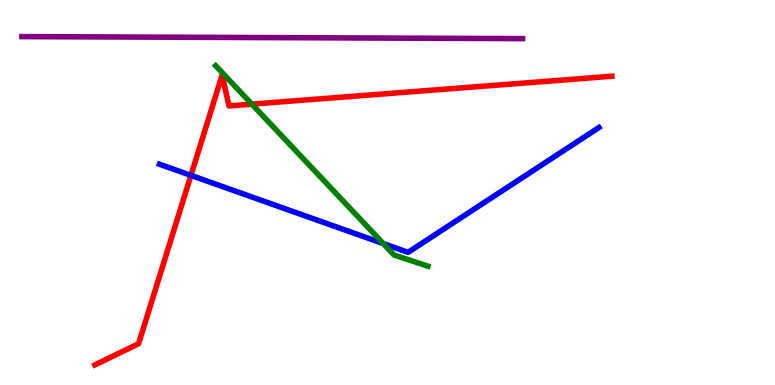[{'lines': ['blue', 'red'], 'intersections': [{'x': 2.46, 'y': 5.44}]}, {'lines': ['green', 'red'], 'intersections': [{'x': 3.25, 'y': 7.29}]}, {'lines': ['purple', 'red'], 'intersections': []}, {'lines': ['blue', 'green'], 'intersections': [{'x': 4.95, 'y': 3.67}]}, {'lines': ['blue', 'purple'], 'intersections': []}, {'lines': ['green', 'purple'], 'intersections': []}]